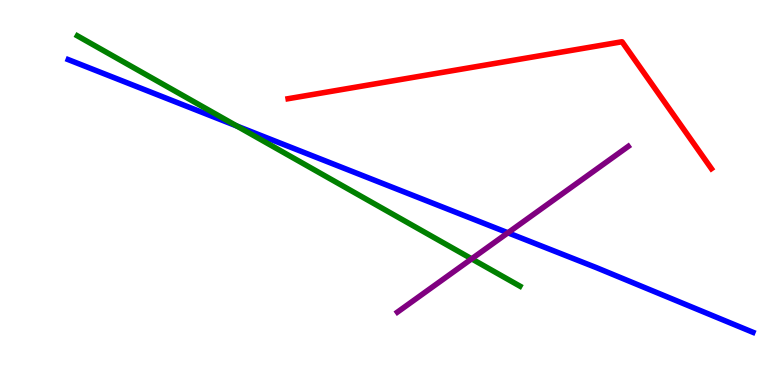[{'lines': ['blue', 'red'], 'intersections': []}, {'lines': ['green', 'red'], 'intersections': []}, {'lines': ['purple', 'red'], 'intersections': []}, {'lines': ['blue', 'green'], 'intersections': [{'x': 3.06, 'y': 6.73}]}, {'lines': ['blue', 'purple'], 'intersections': [{'x': 6.55, 'y': 3.95}]}, {'lines': ['green', 'purple'], 'intersections': [{'x': 6.09, 'y': 3.28}]}]